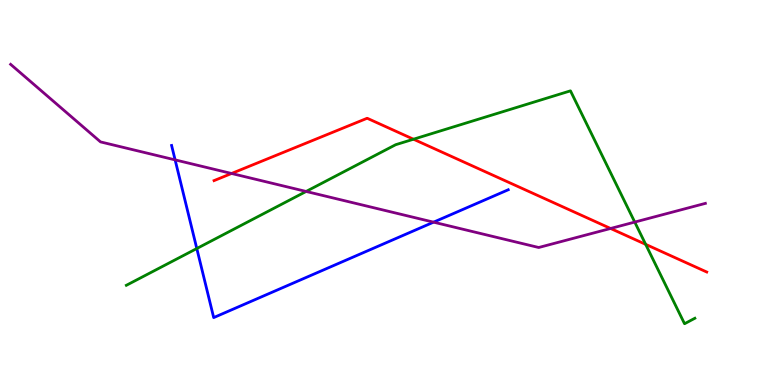[{'lines': ['blue', 'red'], 'intersections': []}, {'lines': ['green', 'red'], 'intersections': [{'x': 5.34, 'y': 6.38}, {'x': 8.33, 'y': 3.65}]}, {'lines': ['purple', 'red'], 'intersections': [{'x': 2.99, 'y': 5.49}, {'x': 7.88, 'y': 4.07}]}, {'lines': ['blue', 'green'], 'intersections': [{'x': 2.54, 'y': 3.54}]}, {'lines': ['blue', 'purple'], 'intersections': [{'x': 2.26, 'y': 5.85}, {'x': 5.59, 'y': 4.23}]}, {'lines': ['green', 'purple'], 'intersections': [{'x': 3.95, 'y': 5.03}, {'x': 8.19, 'y': 4.23}]}]